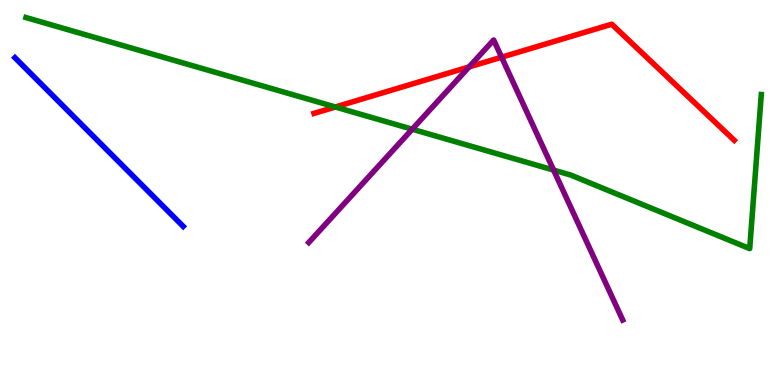[{'lines': ['blue', 'red'], 'intersections': []}, {'lines': ['green', 'red'], 'intersections': [{'x': 4.33, 'y': 7.22}]}, {'lines': ['purple', 'red'], 'intersections': [{'x': 6.05, 'y': 8.26}, {'x': 6.47, 'y': 8.51}]}, {'lines': ['blue', 'green'], 'intersections': []}, {'lines': ['blue', 'purple'], 'intersections': []}, {'lines': ['green', 'purple'], 'intersections': [{'x': 5.32, 'y': 6.64}, {'x': 7.14, 'y': 5.58}]}]